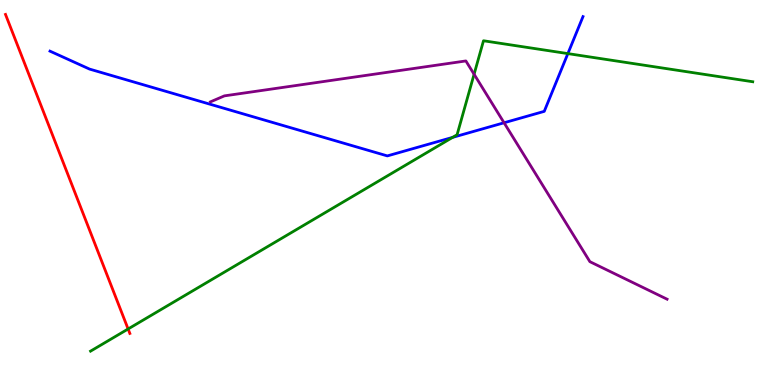[{'lines': ['blue', 'red'], 'intersections': []}, {'lines': ['green', 'red'], 'intersections': [{'x': 1.65, 'y': 1.46}]}, {'lines': ['purple', 'red'], 'intersections': []}, {'lines': ['blue', 'green'], 'intersections': [{'x': 5.84, 'y': 6.43}, {'x': 7.33, 'y': 8.61}]}, {'lines': ['blue', 'purple'], 'intersections': [{'x': 6.5, 'y': 6.81}]}, {'lines': ['green', 'purple'], 'intersections': [{'x': 6.12, 'y': 8.07}]}]